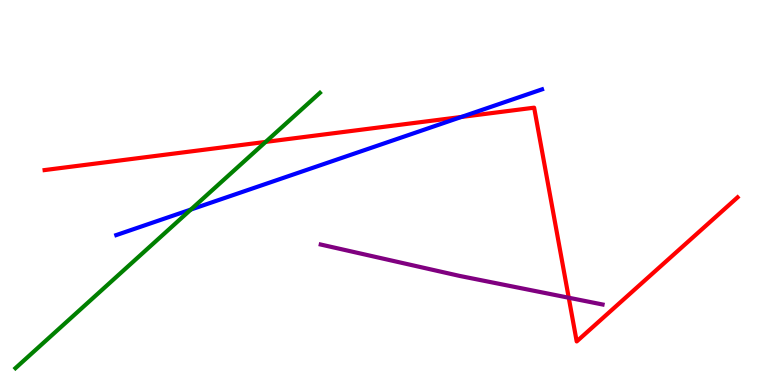[{'lines': ['blue', 'red'], 'intersections': [{'x': 5.95, 'y': 6.96}]}, {'lines': ['green', 'red'], 'intersections': [{'x': 3.43, 'y': 6.31}]}, {'lines': ['purple', 'red'], 'intersections': [{'x': 7.34, 'y': 2.27}]}, {'lines': ['blue', 'green'], 'intersections': [{'x': 2.46, 'y': 4.56}]}, {'lines': ['blue', 'purple'], 'intersections': []}, {'lines': ['green', 'purple'], 'intersections': []}]